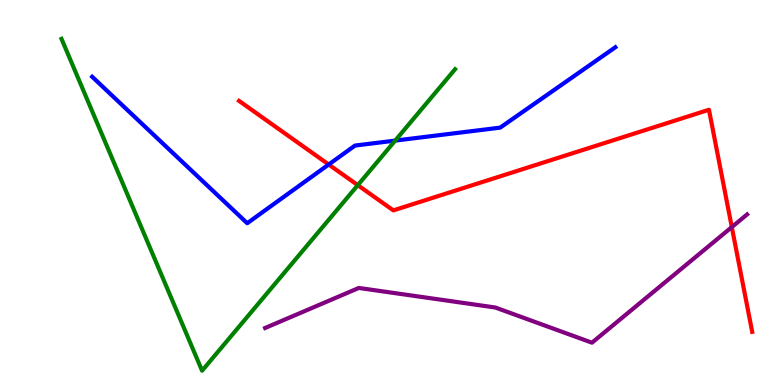[{'lines': ['blue', 'red'], 'intersections': [{'x': 4.24, 'y': 5.73}]}, {'lines': ['green', 'red'], 'intersections': [{'x': 4.62, 'y': 5.19}]}, {'lines': ['purple', 'red'], 'intersections': [{'x': 9.44, 'y': 4.1}]}, {'lines': ['blue', 'green'], 'intersections': [{'x': 5.1, 'y': 6.35}]}, {'lines': ['blue', 'purple'], 'intersections': []}, {'lines': ['green', 'purple'], 'intersections': []}]